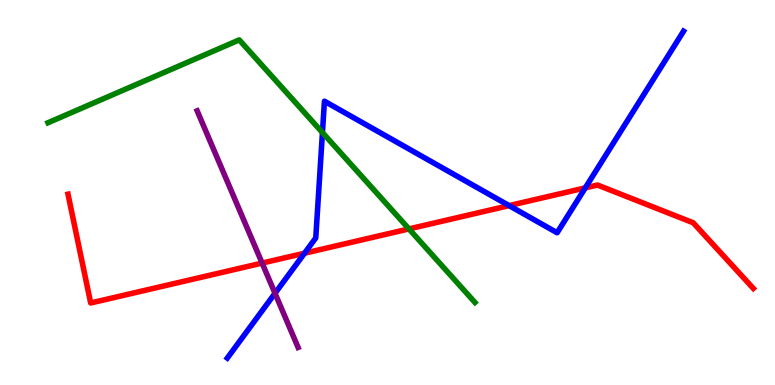[{'lines': ['blue', 'red'], 'intersections': [{'x': 3.93, 'y': 3.42}, {'x': 6.57, 'y': 4.66}, {'x': 7.55, 'y': 5.12}]}, {'lines': ['green', 'red'], 'intersections': [{'x': 5.28, 'y': 4.05}]}, {'lines': ['purple', 'red'], 'intersections': [{'x': 3.38, 'y': 3.17}]}, {'lines': ['blue', 'green'], 'intersections': [{'x': 4.16, 'y': 6.56}]}, {'lines': ['blue', 'purple'], 'intersections': [{'x': 3.55, 'y': 2.38}]}, {'lines': ['green', 'purple'], 'intersections': []}]